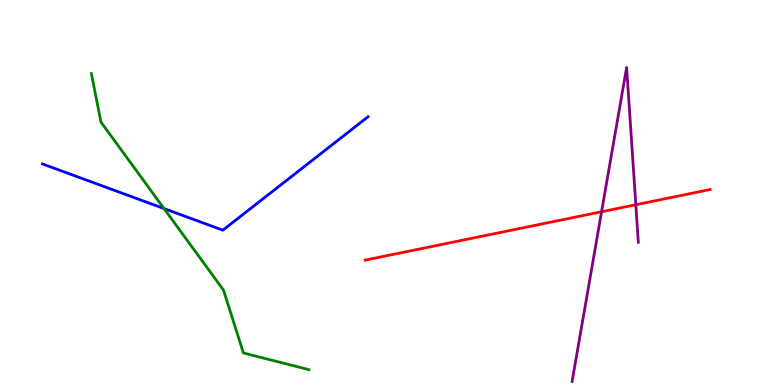[{'lines': ['blue', 'red'], 'intersections': []}, {'lines': ['green', 'red'], 'intersections': []}, {'lines': ['purple', 'red'], 'intersections': [{'x': 7.76, 'y': 4.5}, {'x': 8.2, 'y': 4.68}]}, {'lines': ['blue', 'green'], 'intersections': [{'x': 2.12, 'y': 4.58}]}, {'lines': ['blue', 'purple'], 'intersections': []}, {'lines': ['green', 'purple'], 'intersections': []}]